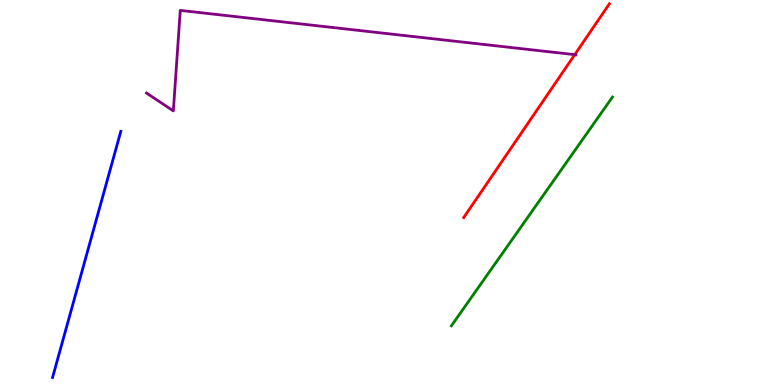[{'lines': ['blue', 'red'], 'intersections': []}, {'lines': ['green', 'red'], 'intersections': []}, {'lines': ['purple', 'red'], 'intersections': [{'x': 7.42, 'y': 8.58}]}, {'lines': ['blue', 'green'], 'intersections': []}, {'lines': ['blue', 'purple'], 'intersections': []}, {'lines': ['green', 'purple'], 'intersections': []}]